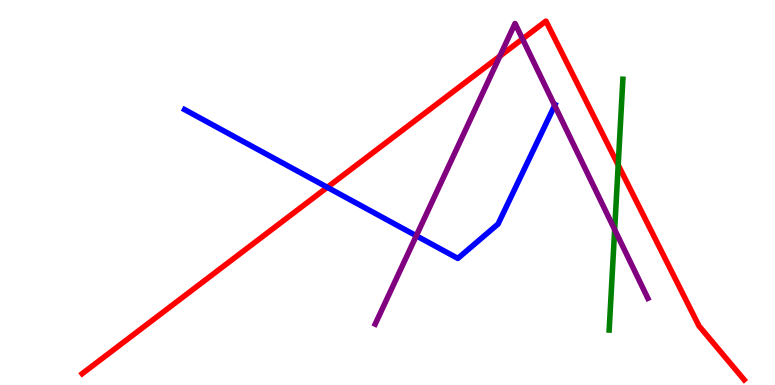[{'lines': ['blue', 'red'], 'intersections': [{'x': 4.22, 'y': 5.13}]}, {'lines': ['green', 'red'], 'intersections': [{'x': 7.98, 'y': 5.71}]}, {'lines': ['purple', 'red'], 'intersections': [{'x': 6.45, 'y': 8.54}, {'x': 6.74, 'y': 8.99}]}, {'lines': ['blue', 'green'], 'intersections': []}, {'lines': ['blue', 'purple'], 'intersections': [{'x': 5.37, 'y': 3.88}, {'x': 7.16, 'y': 7.26}]}, {'lines': ['green', 'purple'], 'intersections': [{'x': 7.93, 'y': 4.04}]}]